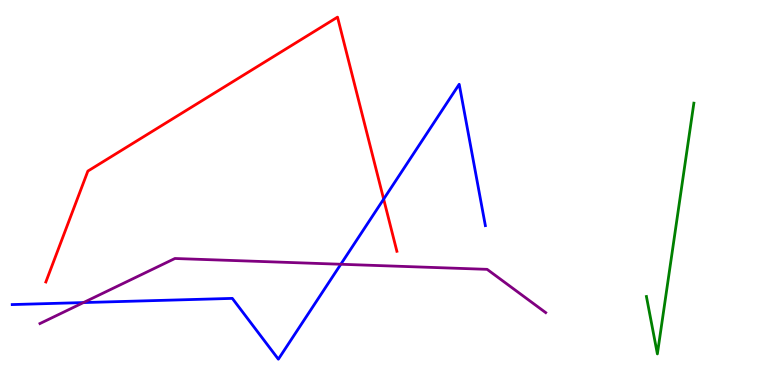[{'lines': ['blue', 'red'], 'intersections': [{'x': 4.95, 'y': 4.83}]}, {'lines': ['green', 'red'], 'intersections': []}, {'lines': ['purple', 'red'], 'intersections': []}, {'lines': ['blue', 'green'], 'intersections': []}, {'lines': ['blue', 'purple'], 'intersections': [{'x': 1.08, 'y': 2.14}, {'x': 4.4, 'y': 3.14}]}, {'lines': ['green', 'purple'], 'intersections': []}]